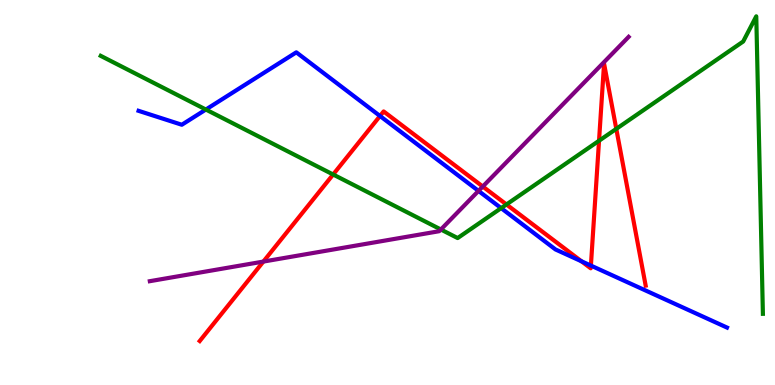[{'lines': ['blue', 'red'], 'intersections': [{'x': 4.9, 'y': 6.99}, {'x': 7.5, 'y': 3.21}, {'x': 7.62, 'y': 3.1}]}, {'lines': ['green', 'red'], 'intersections': [{'x': 4.3, 'y': 5.47}, {'x': 6.53, 'y': 4.69}, {'x': 7.73, 'y': 6.34}, {'x': 7.95, 'y': 6.65}]}, {'lines': ['purple', 'red'], 'intersections': [{'x': 3.4, 'y': 3.21}, {'x': 6.23, 'y': 5.16}]}, {'lines': ['blue', 'green'], 'intersections': [{'x': 2.66, 'y': 7.16}, {'x': 6.47, 'y': 4.59}]}, {'lines': ['blue', 'purple'], 'intersections': [{'x': 6.17, 'y': 5.04}]}, {'lines': ['green', 'purple'], 'intersections': [{'x': 5.69, 'y': 4.04}]}]